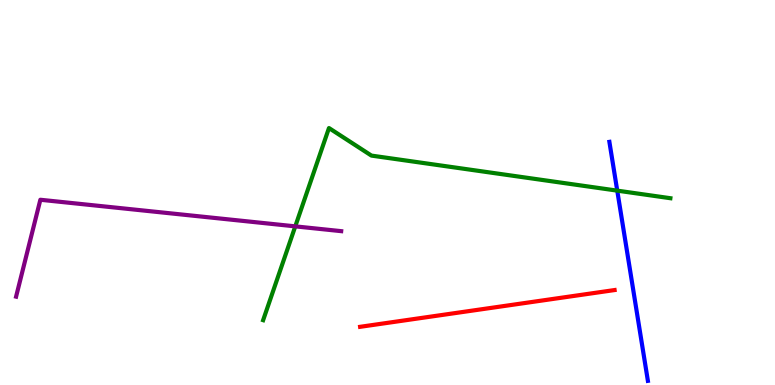[{'lines': ['blue', 'red'], 'intersections': []}, {'lines': ['green', 'red'], 'intersections': []}, {'lines': ['purple', 'red'], 'intersections': []}, {'lines': ['blue', 'green'], 'intersections': [{'x': 7.96, 'y': 5.05}]}, {'lines': ['blue', 'purple'], 'intersections': []}, {'lines': ['green', 'purple'], 'intersections': [{'x': 3.81, 'y': 4.12}]}]